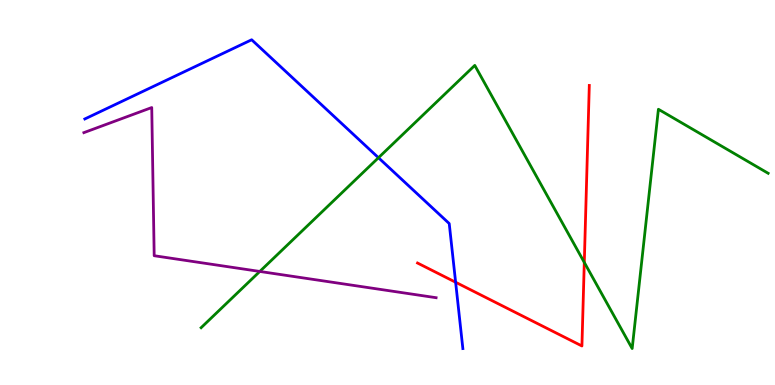[{'lines': ['blue', 'red'], 'intersections': [{'x': 5.88, 'y': 2.67}]}, {'lines': ['green', 'red'], 'intersections': [{'x': 7.54, 'y': 3.18}]}, {'lines': ['purple', 'red'], 'intersections': []}, {'lines': ['blue', 'green'], 'intersections': [{'x': 4.88, 'y': 5.9}]}, {'lines': ['blue', 'purple'], 'intersections': []}, {'lines': ['green', 'purple'], 'intersections': [{'x': 3.35, 'y': 2.95}]}]